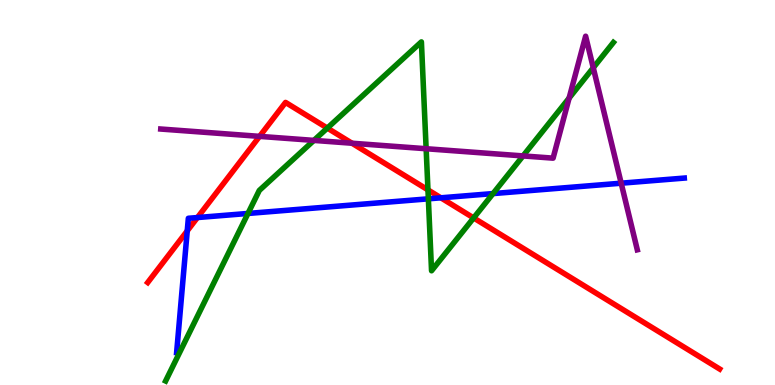[{'lines': ['blue', 'red'], 'intersections': [{'x': 2.42, 'y': 4.0}, {'x': 2.55, 'y': 4.35}, {'x': 5.69, 'y': 4.86}]}, {'lines': ['green', 'red'], 'intersections': [{'x': 4.22, 'y': 6.67}, {'x': 5.52, 'y': 5.07}, {'x': 6.11, 'y': 4.34}]}, {'lines': ['purple', 'red'], 'intersections': [{'x': 3.35, 'y': 6.46}, {'x': 4.54, 'y': 6.28}]}, {'lines': ['blue', 'green'], 'intersections': [{'x': 3.2, 'y': 4.46}, {'x': 5.53, 'y': 4.84}, {'x': 6.36, 'y': 4.97}]}, {'lines': ['blue', 'purple'], 'intersections': [{'x': 8.02, 'y': 5.24}]}, {'lines': ['green', 'purple'], 'intersections': [{'x': 4.05, 'y': 6.35}, {'x': 5.5, 'y': 6.14}, {'x': 6.75, 'y': 5.95}, {'x': 7.34, 'y': 7.45}, {'x': 7.65, 'y': 8.24}]}]